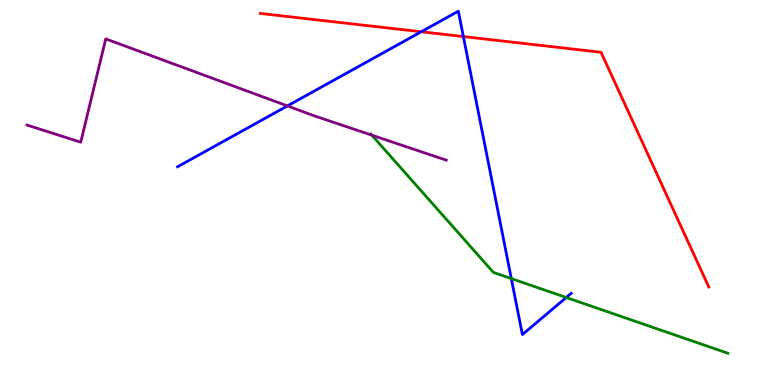[{'lines': ['blue', 'red'], 'intersections': [{'x': 5.44, 'y': 9.17}, {'x': 5.98, 'y': 9.05}]}, {'lines': ['green', 'red'], 'intersections': []}, {'lines': ['purple', 'red'], 'intersections': []}, {'lines': ['blue', 'green'], 'intersections': [{'x': 6.6, 'y': 2.76}, {'x': 7.31, 'y': 2.27}]}, {'lines': ['blue', 'purple'], 'intersections': [{'x': 3.71, 'y': 7.25}]}, {'lines': ['green', 'purple'], 'intersections': [{'x': 4.8, 'y': 6.49}]}]